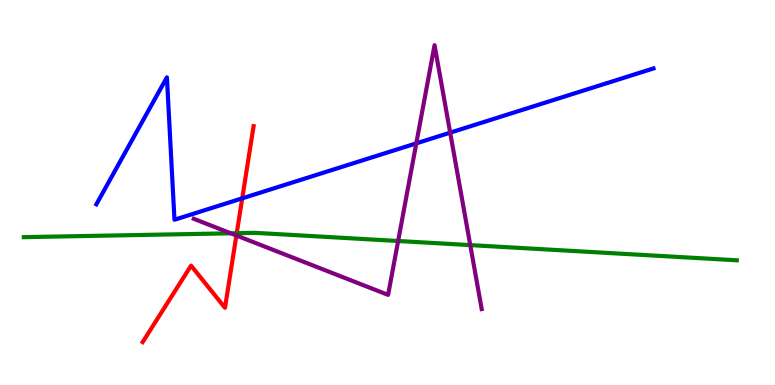[{'lines': ['blue', 'red'], 'intersections': [{'x': 3.13, 'y': 4.85}]}, {'lines': ['green', 'red'], 'intersections': [{'x': 3.05, 'y': 3.94}]}, {'lines': ['purple', 'red'], 'intersections': [{'x': 3.05, 'y': 3.88}]}, {'lines': ['blue', 'green'], 'intersections': []}, {'lines': ['blue', 'purple'], 'intersections': [{'x': 5.37, 'y': 6.28}, {'x': 5.81, 'y': 6.55}]}, {'lines': ['green', 'purple'], 'intersections': [{'x': 2.98, 'y': 3.94}, {'x': 5.14, 'y': 3.74}, {'x': 6.07, 'y': 3.63}]}]